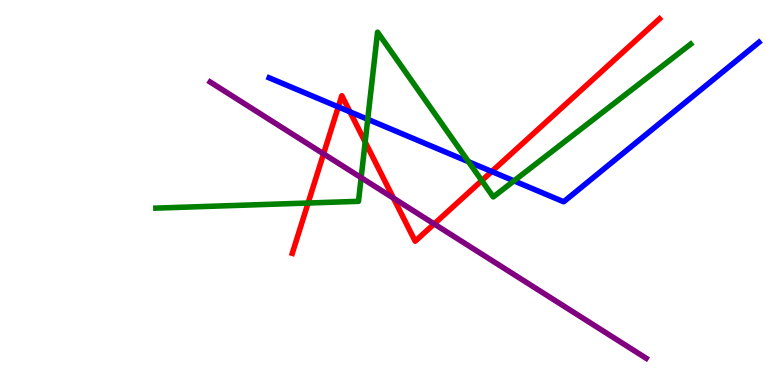[{'lines': ['blue', 'red'], 'intersections': [{'x': 4.37, 'y': 7.22}, {'x': 4.52, 'y': 7.1}, {'x': 6.35, 'y': 5.55}]}, {'lines': ['green', 'red'], 'intersections': [{'x': 3.98, 'y': 4.73}, {'x': 4.71, 'y': 6.31}, {'x': 6.22, 'y': 5.31}]}, {'lines': ['purple', 'red'], 'intersections': [{'x': 4.17, 'y': 6.0}, {'x': 5.08, 'y': 4.85}, {'x': 5.6, 'y': 4.18}]}, {'lines': ['blue', 'green'], 'intersections': [{'x': 4.74, 'y': 6.9}, {'x': 6.05, 'y': 5.8}, {'x': 6.63, 'y': 5.3}]}, {'lines': ['blue', 'purple'], 'intersections': []}, {'lines': ['green', 'purple'], 'intersections': [{'x': 4.66, 'y': 5.39}]}]